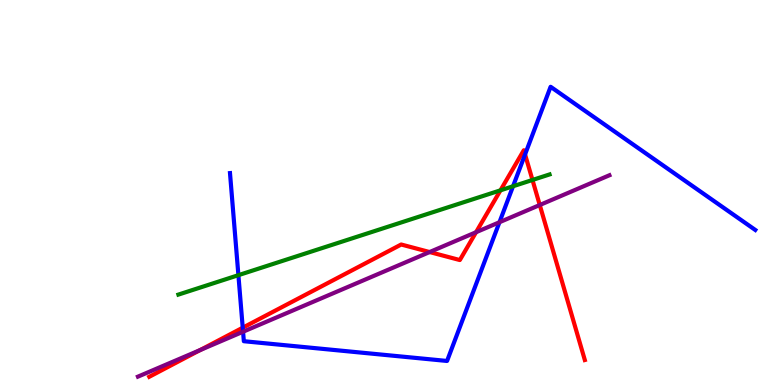[{'lines': ['blue', 'red'], 'intersections': [{'x': 3.13, 'y': 1.49}, {'x': 6.77, 'y': 5.99}]}, {'lines': ['green', 'red'], 'intersections': [{'x': 6.46, 'y': 5.06}, {'x': 6.87, 'y': 5.33}]}, {'lines': ['purple', 'red'], 'intersections': [{'x': 2.58, 'y': 0.907}, {'x': 5.54, 'y': 3.45}, {'x': 6.14, 'y': 3.97}, {'x': 6.96, 'y': 4.67}]}, {'lines': ['blue', 'green'], 'intersections': [{'x': 3.08, 'y': 2.85}, {'x': 6.62, 'y': 5.16}]}, {'lines': ['blue', 'purple'], 'intersections': [{'x': 3.14, 'y': 1.38}, {'x': 6.44, 'y': 4.23}]}, {'lines': ['green', 'purple'], 'intersections': []}]